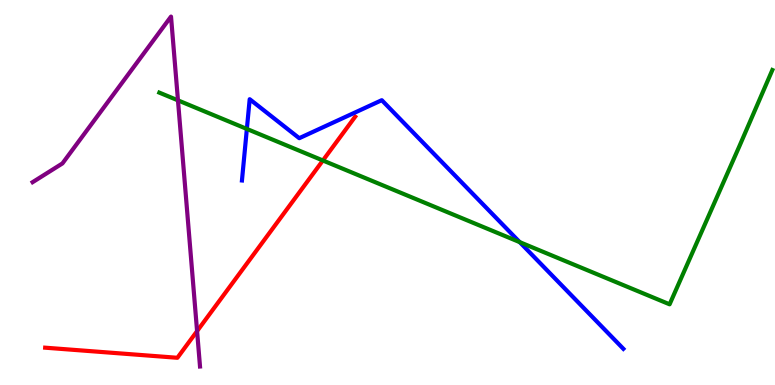[{'lines': ['blue', 'red'], 'intersections': []}, {'lines': ['green', 'red'], 'intersections': [{'x': 4.17, 'y': 5.83}]}, {'lines': ['purple', 'red'], 'intersections': [{'x': 2.54, 'y': 1.4}]}, {'lines': ['blue', 'green'], 'intersections': [{'x': 3.19, 'y': 6.65}, {'x': 6.71, 'y': 3.71}]}, {'lines': ['blue', 'purple'], 'intersections': []}, {'lines': ['green', 'purple'], 'intersections': [{'x': 2.3, 'y': 7.39}]}]